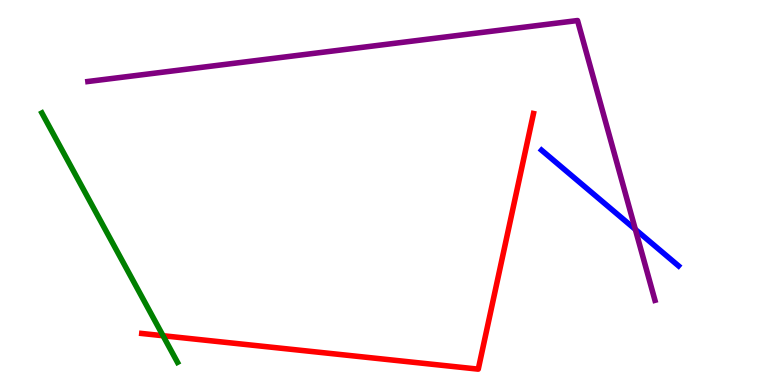[{'lines': ['blue', 'red'], 'intersections': []}, {'lines': ['green', 'red'], 'intersections': [{'x': 2.1, 'y': 1.28}]}, {'lines': ['purple', 'red'], 'intersections': []}, {'lines': ['blue', 'green'], 'intersections': []}, {'lines': ['blue', 'purple'], 'intersections': [{'x': 8.2, 'y': 4.04}]}, {'lines': ['green', 'purple'], 'intersections': []}]